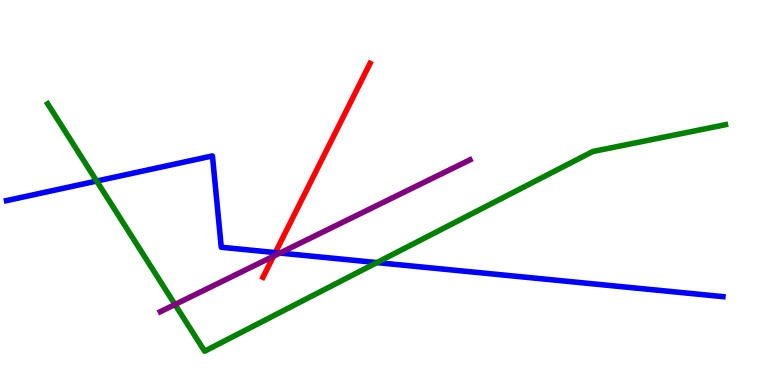[{'lines': ['blue', 'red'], 'intersections': [{'x': 3.55, 'y': 3.44}]}, {'lines': ['green', 'red'], 'intersections': []}, {'lines': ['purple', 'red'], 'intersections': [{'x': 3.53, 'y': 3.35}]}, {'lines': ['blue', 'green'], 'intersections': [{'x': 1.25, 'y': 5.3}, {'x': 4.86, 'y': 3.18}]}, {'lines': ['blue', 'purple'], 'intersections': [{'x': 3.61, 'y': 3.43}]}, {'lines': ['green', 'purple'], 'intersections': [{'x': 2.26, 'y': 2.09}]}]